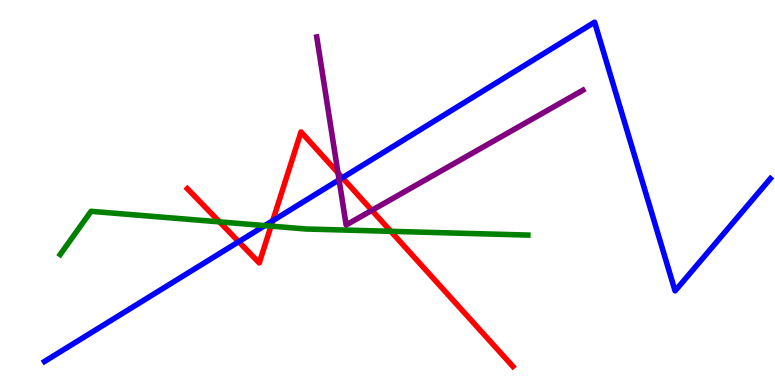[{'lines': ['blue', 'red'], 'intersections': [{'x': 3.08, 'y': 3.72}, {'x': 3.52, 'y': 4.27}, {'x': 4.42, 'y': 5.38}]}, {'lines': ['green', 'red'], 'intersections': [{'x': 2.83, 'y': 4.24}, {'x': 3.5, 'y': 4.13}, {'x': 5.04, 'y': 3.99}]}, {'lines': ['purple', 'red'], 'intersections': [{'x': 4.36, 'y': 5.51}, {'x': 4.8, 'y': 4.54}]}, {'lines': ['blue', 'green'], 'intersections': [{'x': 3.42, 'y': 4.14}]}, {'lines': ['blue', 'purple'], 'intersections': [{'x': 4.38, 'y': 5.33}]}, {'lines': ['green', 'purple'], 'intersections': []}]